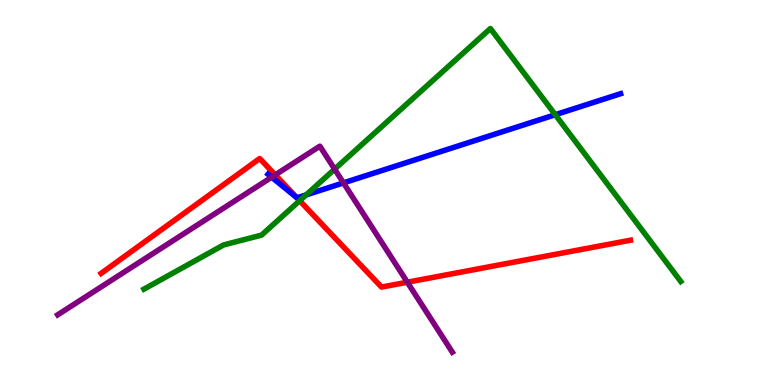[{'lines': ['blue', 'red'], 'intersections': [{'x': 3.83, 'y': 4.87}]}, {'lines': ['green', 'red'], 'intersections': [{'x': 3.87, 'y': 4.79}]}, {'lines': ['purple', 'red'], 'intersections': [{'x': 3.55, 'y': 5.46}, {'x': 5.26, 'y': 2.67}]}, {'lines': ['blue', 'green'], 'intersections': [{'x': 3.95, 'y': 4.94}, {'x': 7.16, 'y': 7.02}]}, {'lines': ['blue', 'purple'], 'intersections': [{'x': 3.51, 'y': 5.4}, {'x': 4.43, 'y': 5.25}]}, {'lines': ['green', 'purple'], 'intersections': [{'x': 4.32, 'y': 5.61}]}]